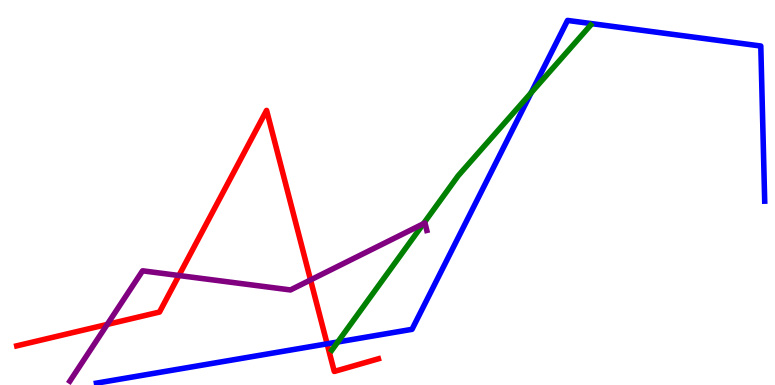[{'lines': ['blue', 'red'], 'intersections': [{'x': 4.22, 'y': 1.07}]}, {'lines': ['green', 'red'], 'intersections': []}, {'lines': ['purple', 'red'], 'intersections': [{'x': 1.38, 'y': 1.57}, {'x': 2.31, 'y': 2.84}, {'x': 4.01, 'y': 2.73}]}, {'lines': ['blue', 'green'], 'intersections': [{'x': 4.36, 'y': 1.12}, {'x': 6.85, 'y': 7.59}]}, {'lines': ['blue', 'purple'], 'intersections': []}, {'lines': ['green', 'purple'], 'intersections': [{'x': 5.46, 'y': 4.19}]}]